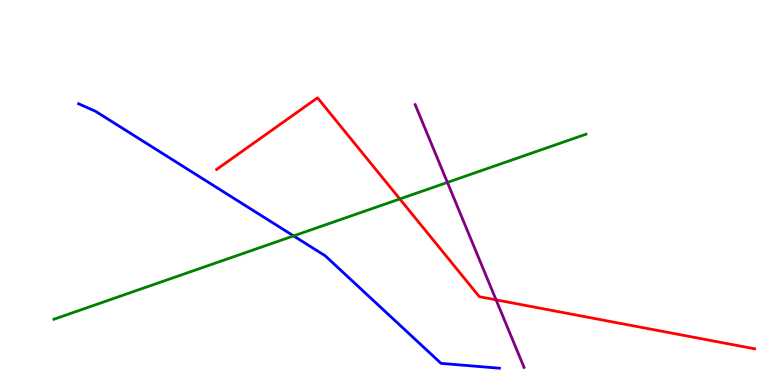[{'lines': ['blue', 'red'], 'intersections': []}, {'lines': ['green', 'red'], 'intersections': [{'x': 5.16, 'y': 4.83}]}, {'lines': ['purple', 'red'], 'intersections': [{'x': 6.4, 'y': 2.21}]}, {'lines': ['blue', 'green'], 'intersections': [{'x': 3.79, 'y': 3.87}]}, {'lines': ['blue', 'purple'], 'intersections': []}, {'lines': ['green', 'purple'], 'intersections': [{'x': 5.77, 'y': 5.26}]}]